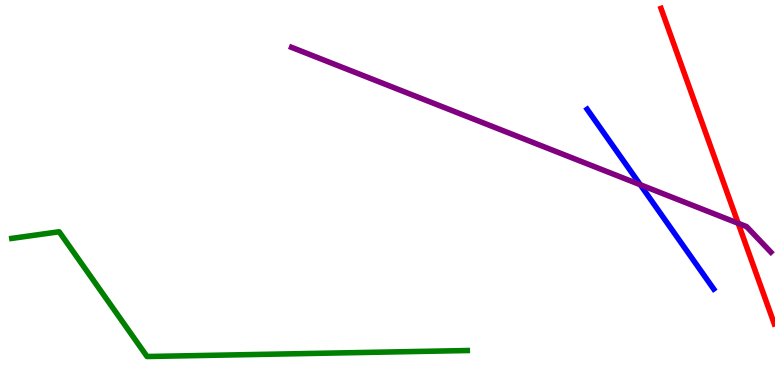[{'lines': ['blue', 'red'], 'intersections': []}, {'lines': ['green', 'red'], 'intersections': []}, {'lines': ['purple', 'red'], 'intersections': [{'x': 9.52, 'y': 4.2}]}, {'lines': ['blue', 'green'], 'intersections': []}, {'lines': ['blue', 'purple'], 'intersections': [{'x': 8.26, 'y': 5.2}]}, {'lines': ['green', 'purple'], 'intersections': []}]